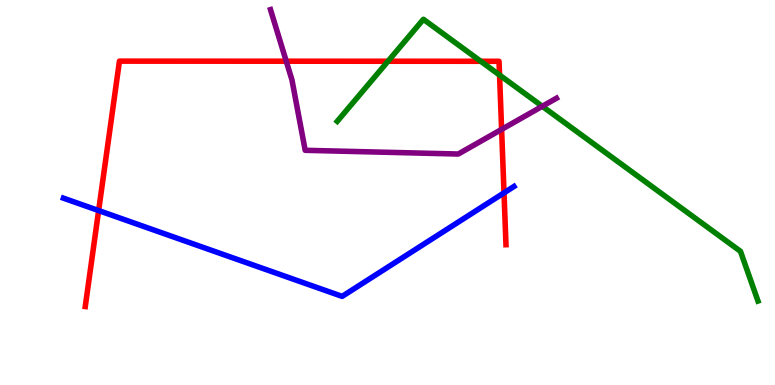[{'lines': ['blue', 'red'], 'intersections': [{'x': 1.27, 'y': 4.53}, {'x': 6.5, 'y': 4.99}]}, {'lines': ['green', 'red'], 'intersections': [{'x': 5.01, 'y': 8.41}, {'x': 6.2, 'y': 8.41}, {'x': 6.45, 'y': 8.05}]}, {'lines': ['purple', 'red'], 'intersections': [{'x': 3.69, 'y': 8.41}, {'x': 6.47, 'y': 6.64}]}, {'lines': ['blue', 'green'], 'intersections': []}, {'lines': ['blue', 'purple'], 'intersections': []}, {'lines': ['green', 'purple'], 'intersections': [{'x': 7.0, 'y': 7.24}]}]